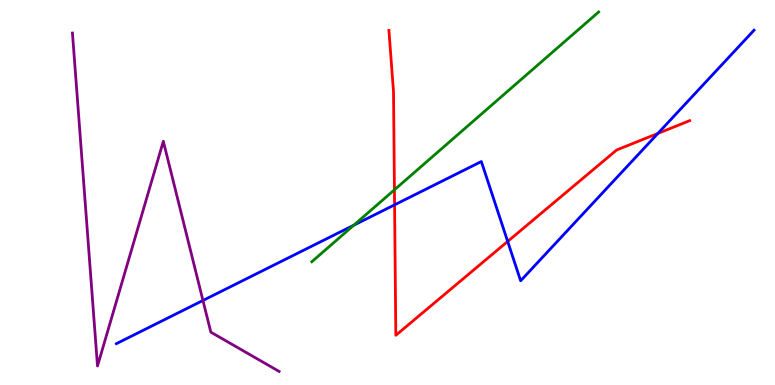[{'lines': ['blue', 'red'], 'intersections': [{'x': 5.09, 'y': 4.68}, {'x': 6.55, 'y': 3.73}, {'x': 8.49, 'y': 6.53}]}, {'lines': ['green', 'red'], 'intersections': [{'x': 5.09, 'y': 5.07}]}, {'lines': ['purple', 'red'], 'intersections': []}, {'lines': ['blue', 'green'], 'intersections': [{'x': 4.57, 'y': 4.15}]}, {'lines': ['blue', 'purple'], 'intersections': [{'x': 2.62, 'y': 2.2}]}, {'lines': ['green', 'purple'], 'intersections': []}]